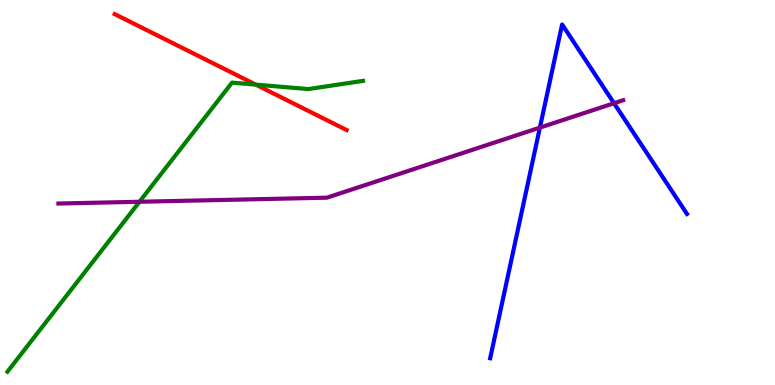[{'lines': ['blue', 'red'], 'intersections': []}, {'lines': ['green', 'red'], 'intersections': [{'x': 3.3, 'y': 7.8}]}, {'lines': ['purple', 'red'], 'intersections': []}, {'lines': ['blue', 'green'], 'intersections': []}, {'lines': ['blue', 'purple'], 'intersections': [{'x': 6.97, 'y': 6.69}, {'x': 7.92, 'y': 7.32}]}, {'lines': ['green', 'purple'], 'intersections': [{'x': 1.8, 'y': 4.76}]}]